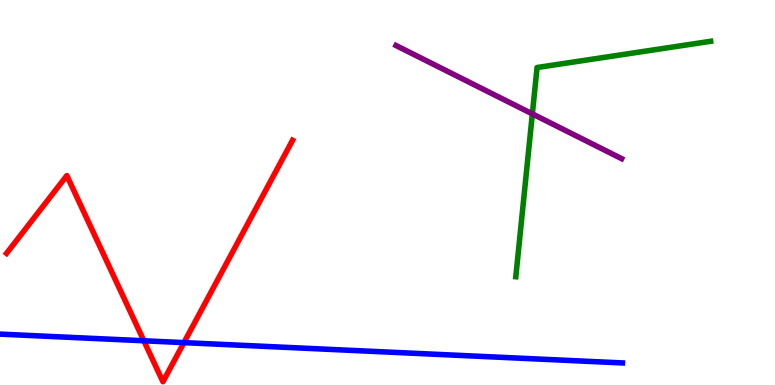[{'lines': ['blue', 'red'], 'intersections': [{'x': 1.86, 'y': 1.15}, {'x': 2.37, 'y': 1.1}]}, {'lines': ['green', 'red'], 'intersections': []}, {'lines': ['purple', 'red'], 'intersections': []}, {'lines': ['blue', 'green'], 'intersections': []}, {'lines': ['blue', 'purple'], 'intersections': []}, {'lines': ['green', 'purple'], 'intersections': [{'x': 6.87, 'y': 7.04}]}]